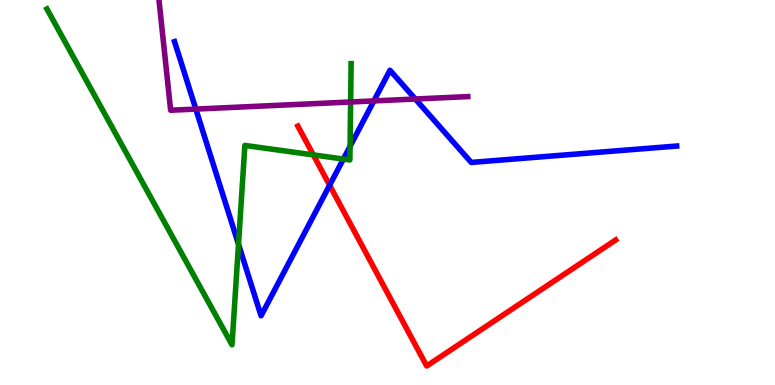[{'lines': ['blue', 'red'], 'intersections': [{'x': 4.25, 'y': 5.19}]}, {'lines': ['green', 'red'], 'intersections': [{'x': 4.04, 'y': 5.98}]}, {'lines': ['purple', 'red'], 'intersections': []}, {'lines': ['blue', 'green'], 'intersections': [{'x': 3.08, 'y': 3.65}, {'x': 4.43, 'y': 5.87}, {'x': 4.52, 'y': 6.2}]}, {'lines': ['blue', 'purple'], 'intersections': [{'x': 2.53, 'y': 7.17}, {'x': 4.82, 'y': 7.38}, {'x': 5.36, 'y': 7.43}]}, {'lines': ['green', 'purple'], 'intersections': [{'x': 4.52, 'y': 7.35}]}]